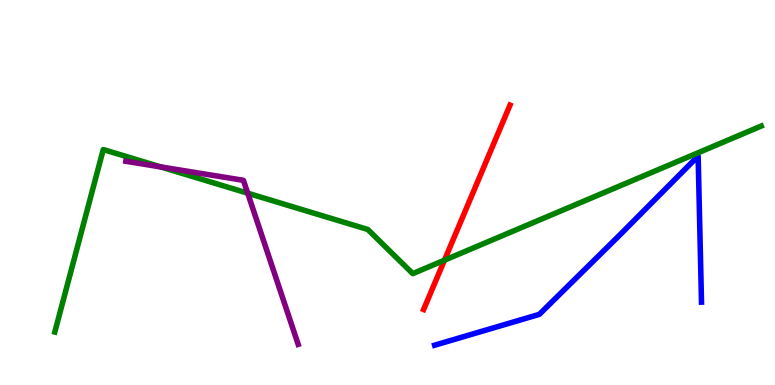[{'lines': ['blue', 'red'], 'intersections': []}, {'lines': ['green', 'red'], 'intersections': [{'x': 5.74, 'y': 3.24}]}, {'lines': ['purple', 'red'], 'intersections': []}, {'lines': ['blue', 'green'], 'intersections': []}, {'lines': ['blue', 'purple'], 'intersections': []}, {'lines': ['green', 'purple'], 'intersections': [{'x': 2.07, 'y': 5.66}, {'x': 3.2, 'y': 4.98}]}]